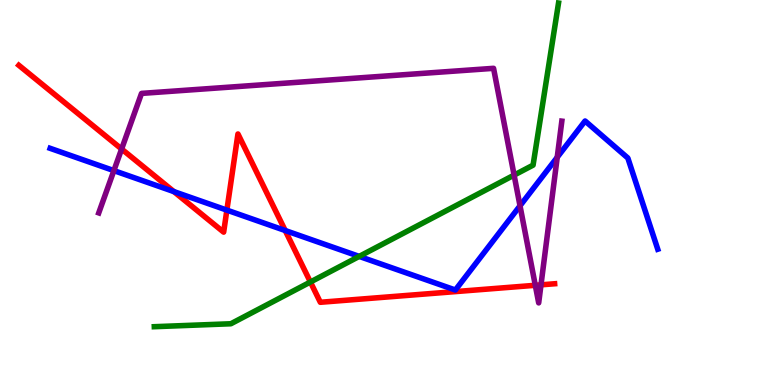[{'lines': ['blue', 'red'], 'intersections': [{'x': 2.24, 'y': 5.02}, {'x': 2.93, 'y': 4.54}, {'x': 3.68, 'y': 4.01}]}, {'lines': ['green', 'red'], 'intersections': [{'x': 4.01, 'y': 2.68}]}, {'lines': ['purple', 'red'], 'intersections': [{'x': 1.57, 'y': 6.13}, {'x': 6.91, 'y': 2.59}, {'x': 6.98, 'y': 2.6}]}, {'lines': ['blue', 'green'], 'intersections': [{'x': 4.63, 'y': 3.34}]}, {'lines': ['blue', 'purple'], 'intersections': [{'x': 1.47, 'y': 5.57}, {'x': 6.71, 'y': 4.65}, {'x': 7.19, 'y': 5.91}]}, {'lines': ['green', 'purple'], 'intersections': [{'x': 6.63, 'y': 5.45}]}]